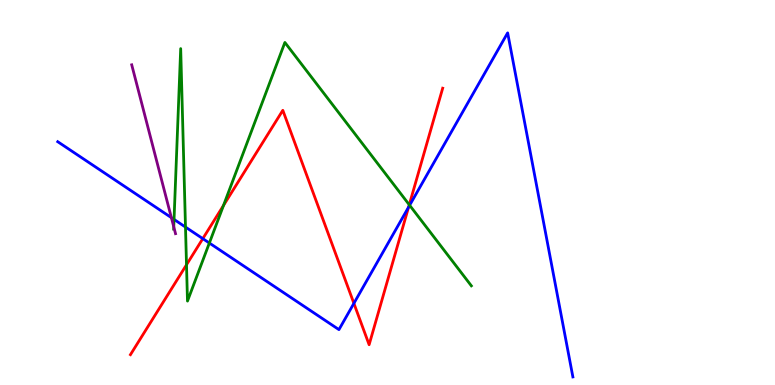[{'lines': ['blue', 'red'], 'intersections': [{'x': 2.62, 'y': 3.8}, {'x': 4.57, 'y': 2.12}, {'x': 5.27, 'y': 4.62}]}, {'lines': ['green', 'red'], 'intersections': [{'x': 2.41, 'y': 3.12}, {'x': 2.88, 'y': 4.66}, {'x': 5.28, 'y': 4.68}]}, {'lines': ['purple', 'red'], 'intersections': []}, {'lines': ['blue', 'green'], 'intersections': [{'x': 2.25, 'y': 4.3}, {'x': 2.39, 'y': 4.1}, {'x': 2.7, 'y': 3.69}, {'x': 5.29, 'y': 4.67}]}, {'lines': ['blue', 'purple'], 'intersections': [{'x': 2.21, 'y': 4.35}]}, {'lines': ['green', 'purple'], 'intersections': [{'x': 2.24, 'y': 4.11}]}]